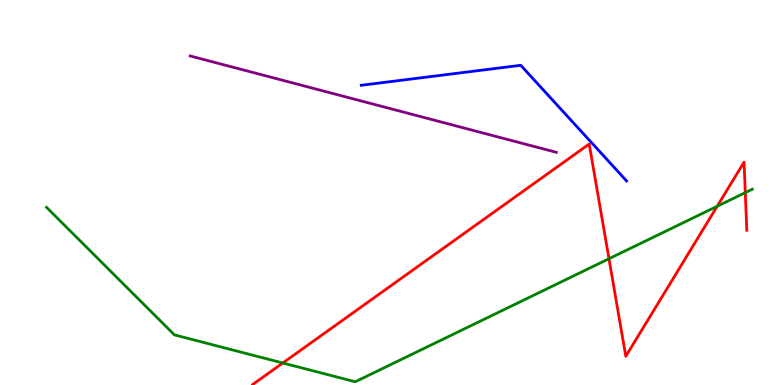[{'lines': ['blue', 'red'], 'intersections': []}, {'lines': ['green', 'red'], 'intersections': [{'x': 3.65, 'y': 0.572}, {'x': 7.86, 'y': 3.28}, {'x': 9.25, 'y': 4.64}, {'x': 9.62, 'y': 5.0}]}, {'lines': ['purple', 'red'], 'intersections': []}, {'lines': ['blue', 'green'], 'intersections': []}, {'lines': ['blue', 'purple'], 'intersections': []}, {'lines': ['green', 'purple'], 'intersections': []}]